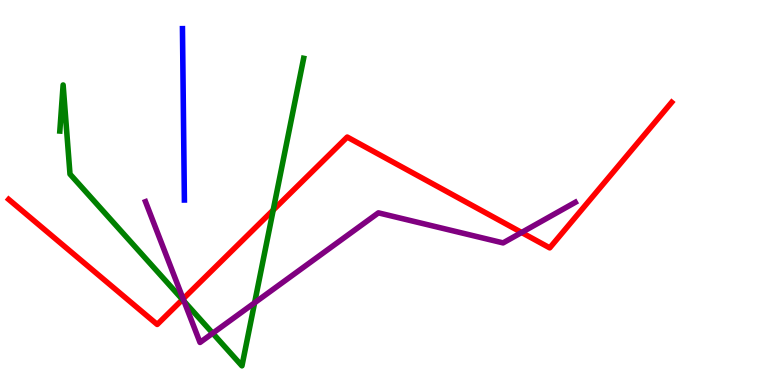[{'lines': ['blue', 'red'], 'intersections': []}, {'lines': ['green', 'red'], 'intersections': [{'x': 2.35, 'y': 2.22}, {'x': 3.53, 'y': 4.54}]}, {'lines': ['purple', 'red'], 'intersections': [{'x': 2.36, 'y': 2.24}, {'x': 6.73, 'y': 3.96}]}, {'lines': ['blue', 'green'], 'intersections': []}, {'lines': ['blue', 'purple'], 'intersections': []}, {'lines': ['green', 'purple'], 'intersections': [{'x': 2.38, 'y': 2.17}, {'x': 2.74, 'y': 1.34}, {'x': 3.29, 'y': 2.14}]}]